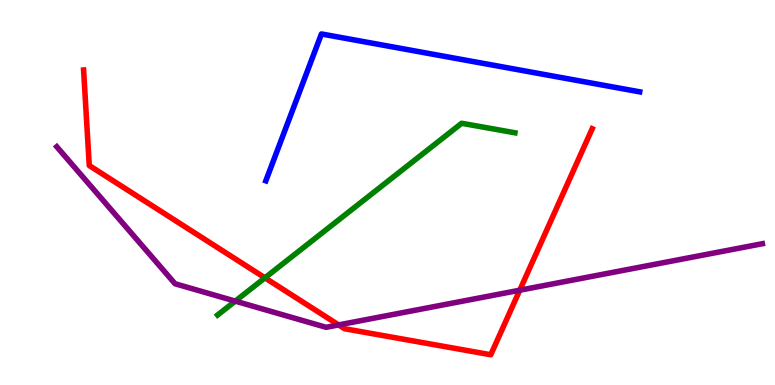[{'lines': ['blue', 'red'], 'intersections': []}, {'lines': ['green', 'red'], 'intersections': [{'x': 3.42, 'y': 2.78}]}, {'lines': ['purple', 'red'], 'intersections': [{'x': 4.37, 'y': 1.56}, {'x': 6.71, 'y': 2.46}]}, {'lines': ['blue', 'green'], 'intersections': []}, {'lines': ['blue', 'purple'], 'intersections': []}, {'lines': ['green', 'purple'], 'intersections': [{'x': 3.04, 'y': 2.18}]}]